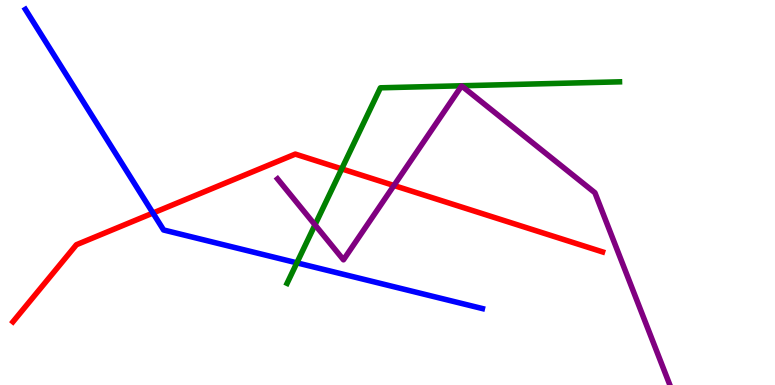[{'lines': ['blue', 'red'], 'intersections': [{'x': 1.97, 'y': 4.47}]}, {'lines': ['green', 'red'], 'intersections': [{'x': 4.41, 'y': 5.61}]}, {'lines': ['purple', 'red'], 'intersections': [{'x': 5.08, 'y': 5.18}]}, {'lines': ['blue', 'green'], 'intersections': [{'x': 3.83, 'y': 3.17}]}, {'lines': ['blue', 'purple'], 'intersections': []}, {'lines': ['green', 'purple'], 'intersections': [{'x': 4.06, 'y': 4.16}]}]